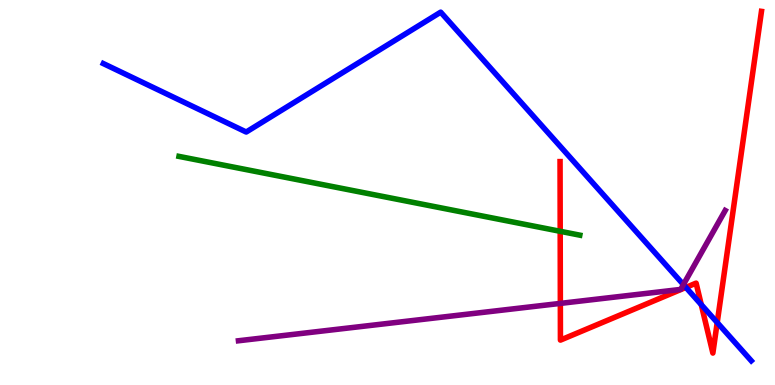[{'lines': ['blue', 'red'], 'intersections': [{'x': 8.85, 'y': 2.53}, {'x': 9.05, 'y': 2.09}, {'x': 9.25, 'y': 1.62}]}, {'lines': ['green', 'red'], 'intersections': [{'x': 7.23, 'y': 3.99}]}, {'lines': ['purple', 'red'], 'intersections': [{'x': 7.23, 'y': 2.12}]}, {'lines': ['blue', 'green'], 'intersections': []}, {'lines': ['blue', 'purple'], 'intersections': [{'x': 8.82, 'y': 2.61}]}, {'lines': ['green', 'purple'], 'intersections': []}]